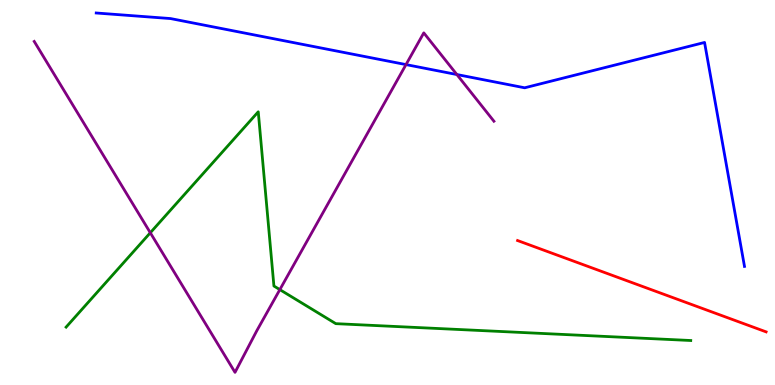[{'lines': ['blue', 'red'], 'intersections': []}, {'lines': ['green', 'red'], 'intersections': []}, {'lines': ['purple', 'red'], 'intersections': []}, {'lines': ['blue', 'green'], 'intersections': []}, {'lines': ['blue', 'purple'], 'intersections': [{'x': 5.24, 'y': 8.32}, {'x': 5.89, 'y': 8.06}]}, {'lines': ['green', 'purple'], 'intersections': [{'x': 1.94, 'y': 3.95}, {'x': 3.61, 'y': 2.48}]}]